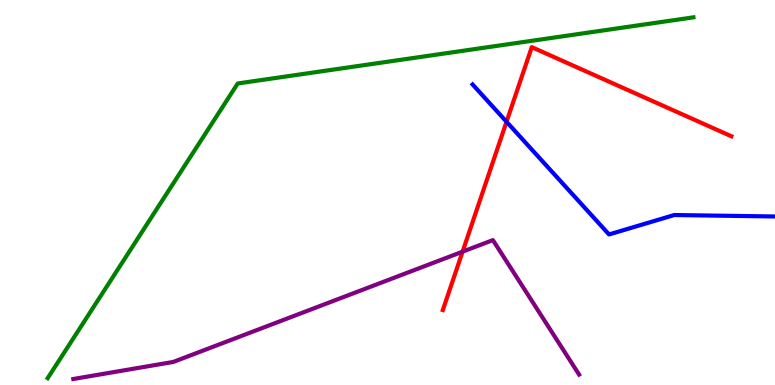[{'lines': ['blue', 'red'], 'intersections': [{'x': 6.54, 'y': 6.84}]}, {'lines': ['green', 'red'], 'intersections': []}, {'lines': ['purple', 'red'], 'intersections': [{'x': 5.97, 'y': 3.46}]}, {'lines': ['blue', 'green'], 'intersections': []}, {'lines': ['blue', 'purple'], 'intersections': []}, {'lines': ['green', 'purple'], 'intersections': []}]